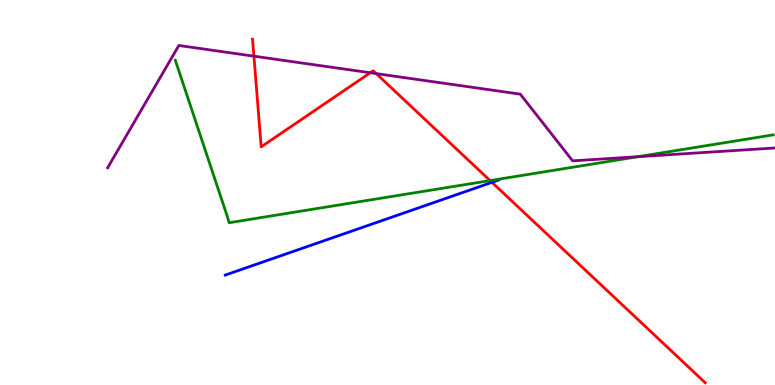[{'lines': ['blue', 'red'], 'intersections': [{'x': 6.35, 'y': 5.26}]}, {'lines': ['green', 'red'], 'intersections': [{'x': 6.32, 'y': 5.31}]}, {'lines': ['purple', 'red'], 'intersections': [{'x': 3.28, 'y': 8.54}, {'x': 4.78, 'y': 8.11}, {'x': 4.85, 'y': 8.09}]}, {'lines': ['blue', 'green'], 'intersections': []}, {'lines': ['blue', 'purple'], 'intersections': []}, {'lines': ['green', 'purple'], 'intersections': [{'x': 8.23, 'y': 5.93}]}]